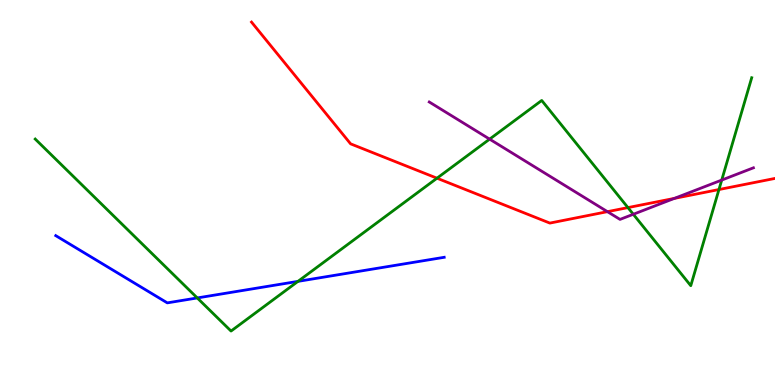[{'lines': ['blue', 'red'], 'intersections': []}, {'lines': ['green', 'red'], 'intersections': [{'x': 5.64, 'y': 5.37}, {'x': 8.1, 'y': 4.61}, {'x': 9.28, 'y': 5.08}]}, {'lines': ['purple', 'red'], 'intersections': [{'x': 7.84, 'y': 4.5}, {'x': 8.7, 'y': 4.85}]}, {'lines': ['blue', 'green'], 'intersections': [{'x': 2.55, 'y': 2.26}, {'x': 3.85, 'y': 2.69}]}, {'lines': ['blue', 'purple'], 'intersections': []}, {'lines': ['green', 'purple'], 'intersections': [{'x': 6.32, 'y': 6.39}, {'x': 8.17, 'y': 4.43}, {'x': 9.31, 'y': 5.32}]}]